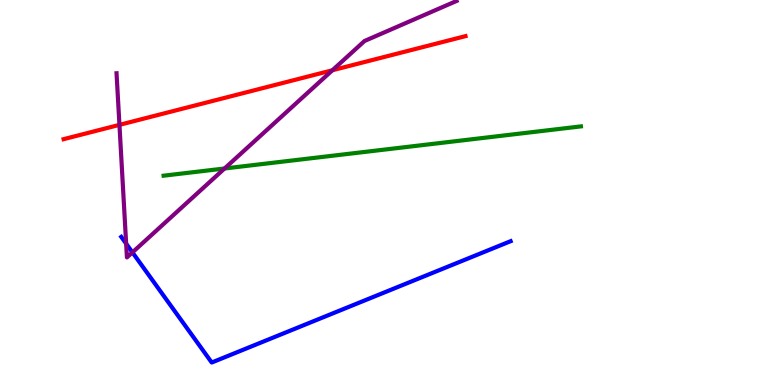[{'lines': ['blue', 'red'], 'intersections': []}, {'lines': ['green', 'red'], 'intersections': []}, {'lines': ['purple', 'red'], 'intersections': [{'x': 1.54, 'y': 6.76}, {'x': 4.29, 'y': 8.18}]}, {'lines': ['blue', 'green'], 'intersections': []}, {'lines': ['blue', 'purple'], 'intersections': [{'x': 1.63, 'y': 3.67}, {'x': 1.71, 'y': 3.44}]}, {'lines': ['green', 'purple'], 'intersections': [{'x': 2.9, 'y': 5.62}]}]